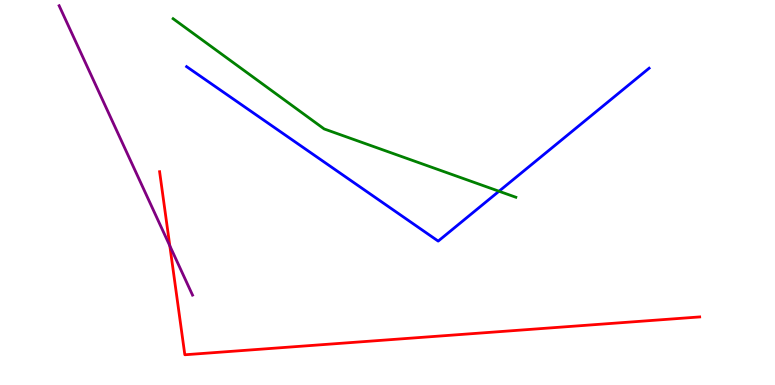[{'lines': ['blue', 'red'], 'intersections': []}, {'lines': ['green', 'red'], 'intersections': []}, {'lines': ['purple', 'red'], 'intersections': [{'x': 2.19, 'y': 3.61}]}, {'lines': ['blue', 'green'], 'intersections': [{'x': 6.44, 'y': 5.03}]}, {'lines': ['blue', 'purple'], 'intersections': []}, {'lines': ['green', 'purple'], 'intersections': []}]